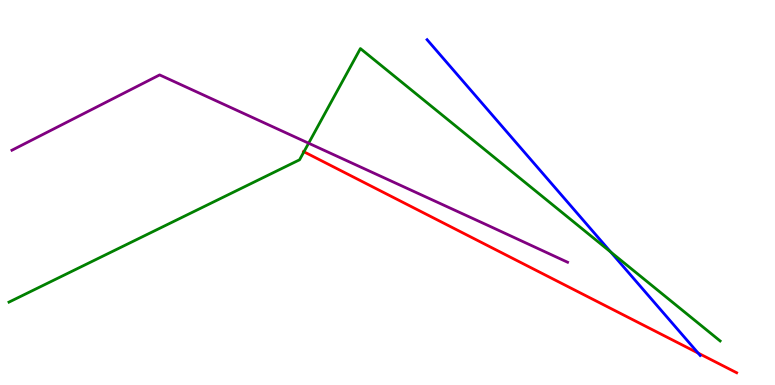[{'lines': ['blue', 'red'], 'intersections': [{'x': 9.01, 'y': 0.829}]}, {'lines': ['green', 'red'], 'intersections': [{'x': 3.92, 'y': 6.06}]}, {'lines': ['purple', 'red'], 'intersections': []}, {'lines': ['blue', 'green'], 'intersections': [{'x': 7.88, 'y': 3.45}]}, {'lines': ['blue', 'purple'], 'intersections': []}, {'lines': ['green', 'purple'], 'intersections': [{'x': 3.98, 'y': 6.28}]}]